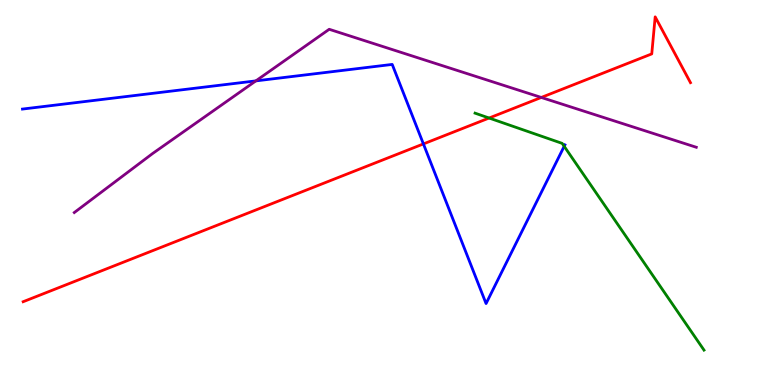[{'lines': ['blue', 'red'], 'intersections': [{'x': 5.46, 'y': 6.26}]}, {'lines': ['green', 'red'], 'intersections': [{'x': 6.31, 'y': 6.93}]}, {'lines': ['purple', 'red'], 'intersections': [{'x': 6.98, 'y': 7.47}]}, {'lines': ['blue', 'green'], 'intersections': [{'x': 7.28, 'y': 6.2}]}, {'lines': ['blue', 'purple'], 'intersections': [{'x': 3.3, 'y': 7.9}]}, {'lines': ['green', 'purple'], 'intersections': []}]